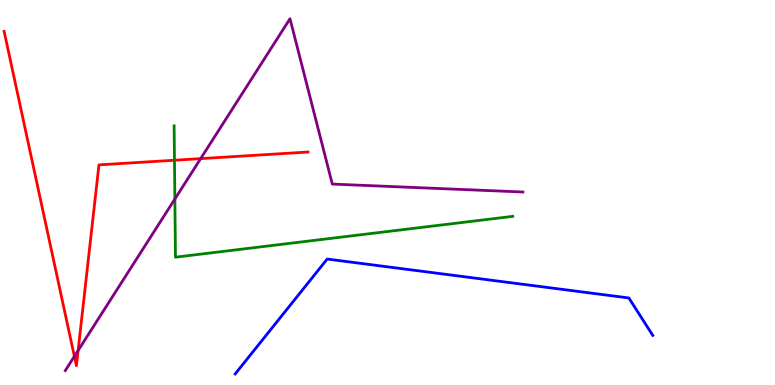[{'lines': ['blue', 'red'], 'intersections': []}, {'lines': ['green', 'red'], 'intersections': [{'x': 2.25, 'y': 5.84}]}, {'lines': ['purple', 'red'], 'intersections': [{'x': 0.96, 'y': 0.744}, {'x': 1.01, 'y': 0.896}, {'x': 2.59, 'y': 5.88}]}, {'lines': ['blue', 'green'], 'intersections': []}, {'lines': ['blue', 'purple'], 'intersections': []}, {'lines': ['green', 'purple'], 'intersections': [{'x': 2.26, 'y': 4.83}]}]